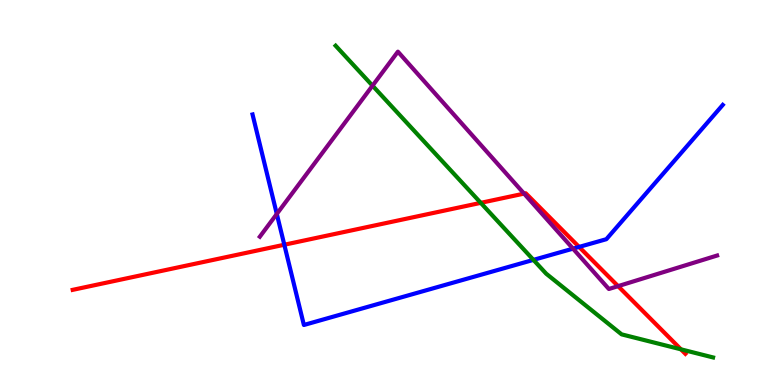[{'lines': ['blue', 'red'], 'intersections': [{'x': 3.67, 'y': 3.64}, {'x': 7.47, 'y': 3.59}]}, {'lines': ['green', 'red'], 'intersections': [{'x': 6.2, 'y': 4.73}, {'x': 8.79, 'y': 0.926}]}, {'lines': ['purple', 'red'], 'intersections': [{'x': 6.76, 'y': 4.97}, {'x': 7.98, 'y': 2.57}]}, {'lines': ['blue', 'green'], 'intersections': [{'x': 6.88, 'y': 3.25}]}, {'lines': ['blue', 'purple'], 'intersections': [{'x': 3.57, 'y': 4.44}, {'x': 7.39, 'y': 3.54}]}, {'lines': ['green', 'purple'], 'intersections': [{'x': 4.81, 'y': 7.77}]}]